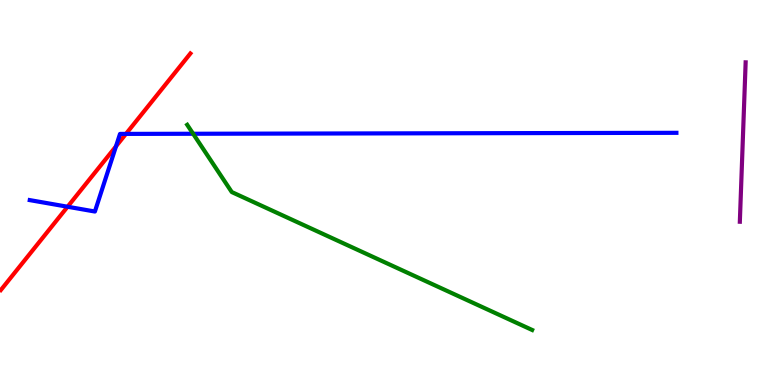[{'lines': ['blue', 'red'], 'intersections': [{'x': 0.872, 'y': 4.63}, {'x': 1.5, 'y': 6.2}, {'x': 1.63, 'y': 6.52}]}, {'lines': ['green', 'red'], 'intersections': []}, {'lines': ['purple', 'red'], 'intersections': []}, {'lines': ['blue', 'green'], 'intersections': [{'x': 2.49, 'y': 6.53}]}, {'lines': ['blue', 'purple'], 'intersections': []}, {'lines': ['green', 'purple'], 'intersections': []}]